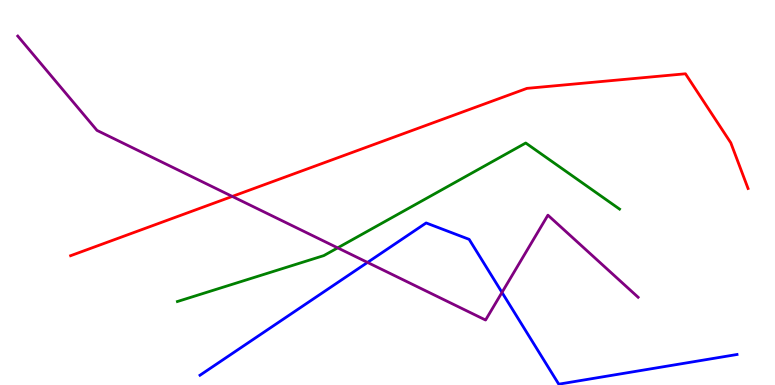[{'lines': ['blue', 'red'], 'intersections': []}, {'lines': ['green', 'red'], 'intersections': []}, {'lines': ['purple', 'red'], 'intersections': [{'x': 3.0, 'y': 4.9}]}, {'lines': ['blue', 'green'], 'intersections': []}, {'lines': ['blue', 'purple'], 'intersections': [{'x': 4.74, 'y': 3.18}, {'x': 6.48, 'y': 2.4}]}, {'lines': ['green', 'purple'], 'intersections': [{'x': 4.36, 'y': 3.56}]}]